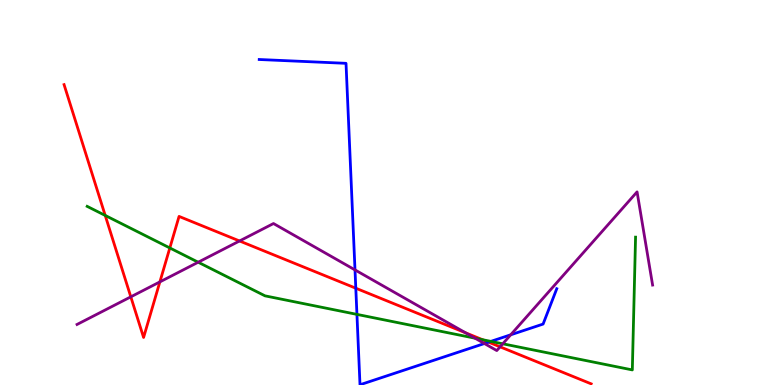[{'lines': ['blue', 'red'], 'intersections': [{'x': 4.59, 'y': 2.51}, {'x': 6.3, 'y': 1.11}]}, {'lines': ['green', 'red'], 'intersections': [{'x': 1.36, 'y': 4.4}, {'x': 2.19, 'y': 3.56}, {'x': 6.23, 'y': 1.18}]}, {'lines': ['purple', 'red'], 'intersections': [{'x': 1.69, 'y': 2.29}, {'x': 2.06, 'y': 2.68}, {'x': 3.09, 'y': 3.74}, {'x': 6.01, 'y': 1.36}, {'x': 6.45, 'y': 0.991}]}, {'lines': ['blue', 'green'], 'intersections': [{'x': 4.61, 'y': 1.83}, {'x': 6.33, 'y': 1.13}]}, {'lines': ['blue', 'purple'], 'intersections': [{'x': 4.58, 'y': 2.99}, {'x': 6.25, 'y': 1.08}, {'x': 6.59, 'y': 1.3}]}, {'lines': ['green', 'purple'], 'intersections': [{'x': 2.56, 'y': 3.19}, {'x': 6.13, 'y': 1.22}, {'x': 6.49, 'y': 1.07}]}]